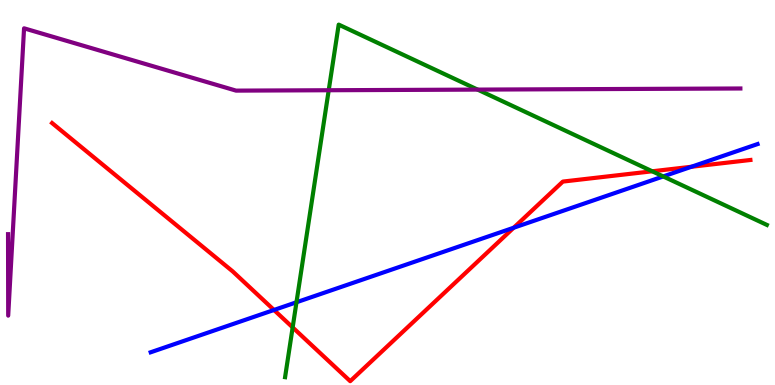[{'lines': ['blue', 'red'], 'intersections': [{'x': 3.54, 'y': 1.95}, {'x': 6.63, 'y': 4.08}, {'x': 8.92, 'y': 5.67}]}, {'lines': ['green', 'red'], 'intersections': [{'x': 3.78, 'y': 1.5}, {'x': 8.42, 'y': 5.55}]}, {'lines': ['purple', 'red'], 'intersections': []}, {'lines': ['blue', 'green'], 'intersections': [{'x': 3.83, 'y': 2.15}, {'x': 8.56, 'y': 5.42}]}, {'lines': ['blue', 'purple'], 'intersections': []}, {'lines': ['green', 'purple'], 'intersections': [{'x': 4.24, 'y': 7.66}, {'x': 6.16, 'y': 7.67}]}]